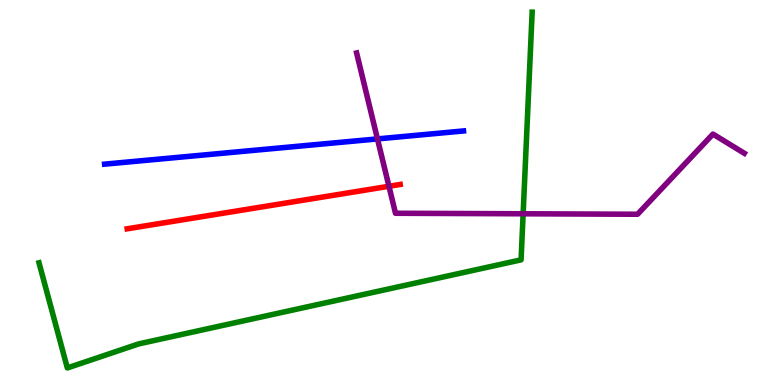[{'lines': ['blue', 'red'], 'intersections': []}, {'lines': ['green', 'red'], 'intersections': []}, {'lines': ['purple', 'red'], 'intersections': [{'x': 5.02, 'y': 5.16}]}, {'lines': ['blue', 'green'], 'intersections': []}, {'lines': ['blue', 'purple'], 'intersections': [{'x': 4.87, 'y': 6.39}]}, {'lines': ['green', 'purple'], 'intersections': [{'x': 6.75, 'y': 4.45}]}]